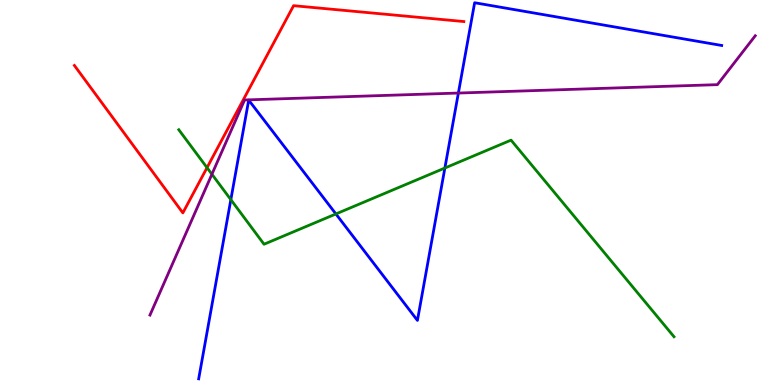[{'lines': ['blue', 'red'], 'intersections': []}, {'lines': ['green', 'red'], 'intersections': [{'x': 2.67, 'y': 5.64}]}, {'lines': ['purple', 'red'], 'intersections': []}, {'lines': ['blue', 'green'], 'intersections': [{'x': 2.98, 'y': 4.81}, {'x': 4.33, 'y': 4.44}, {'x': 5.74, 'y': 5.64}]}, {'lines': ['blue', 'purple'], 'intersections': [{'x': 5.91, 'y': 7.58}]}, {'lines': ['green', 'purple'], 'intersections': [{'x': 2.73, 'y': 5.47}]}]